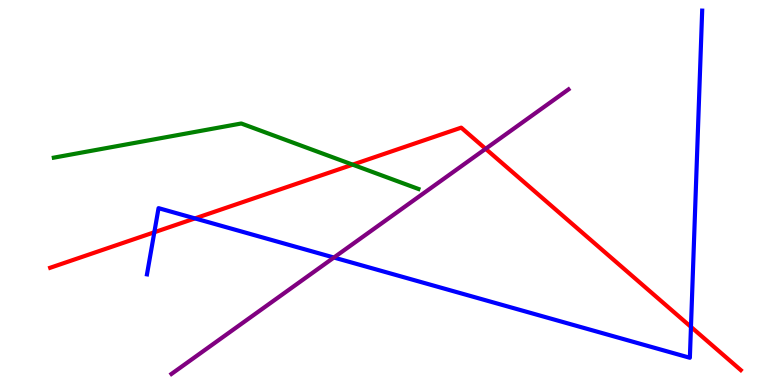[{'lines': ['blue', 'red'], 'intersections': [{'x': 1.99, 'y': 3.97}, {'x': 2.52, 'y': 4.33}, {'x': 8.92, 'y': 1.51}]}, {'lines': ['green', 'red'], 'intersections': [{'x': 4.55, 'y': 5.72}]}, {'lines': ['purple', 'red'], 'intersections': [{'x': 6.27, 'y': 6.13}]}, {'lines': ['blue', 'green'], 'intersections': []}, {'lines': ['blue', 'purple'], 'intersections': [{'x': 4.31, 'y': 3.31}]}, {'lines': ['green', 'purple'], 'intersections': []}]